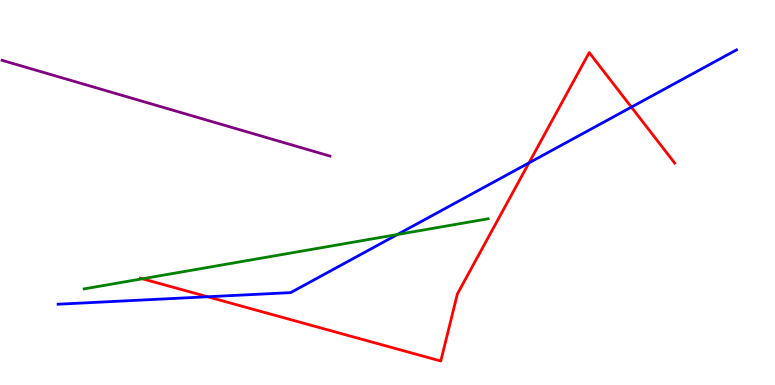[{'lines': ['blue', 'red'], 'intersections': [{'x': 2.68, 'y': 2.29}, {'x': 6.83, 'y': 5.77}, {'x': 8.15, 'y': 7.22}]}, {'lines': ['green', 'red'], 'intersections': [{'x': 1.84, 'y': 2.76}]}, {'lines': ['purple', 'red'], 'intersections': []}, {'lines': ['blue', 'green'], 'intersections': [{'x': 5.13, 'y': 3.91}]}, {'lines': ['blue', 'purple'], 'intersections': []}, {'lines': ['green', 'purple'], 'intersections': []}]